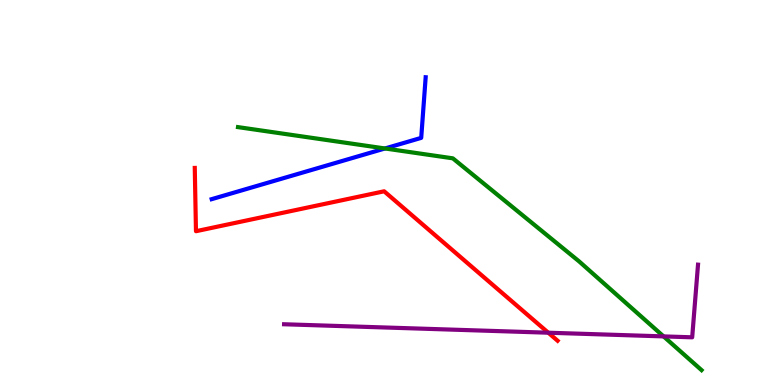[{'lines': ['blue', 'red'], 'intersections': []}, {'lines': ['green', 'red'], 'intersections': []}, {'lines': ['purple', 'red'], 'intersections': [{'x': 7.07, 'y': 1.36}]}, {'lines': ['blue', 'green'], 'intersections': [{'x': 4.97, 'y': 6.14}]}, {'lines': ['blue', 'purple'], 'intersections': []}, {'lines': ['green', 'purple'], 'intersections': [{'x': 8.56, 'y': 1.26}]}]